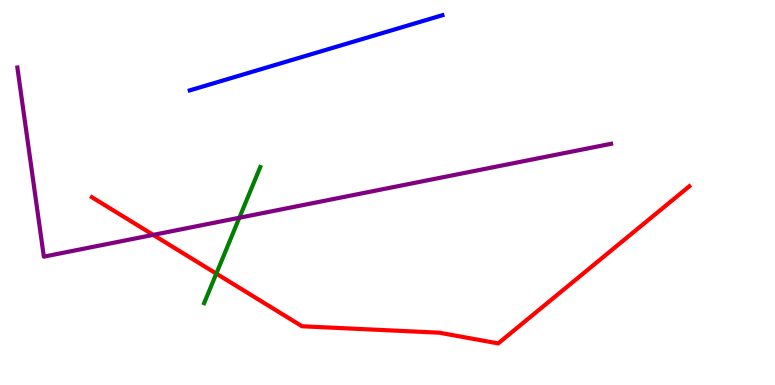[{'lines': ['blue', 'red'], 'intersections': []}, {'lines': ['green', 'red'], 'intersections': [{'x': 2.79, 'y': 2.89}]}, {'lines': ['purple', 'red'], 'intersections': [{'x': 1.98, 'y': 3.9}]}, {'lines': ['blue', 'green'], 'intersections': []}, {'lines': ['blue', 'purple'], 'intersections': []}, {'lines': ['green', 'purple'], 'intersections': [{'x': 3.09, 'y': 4.34}]}]